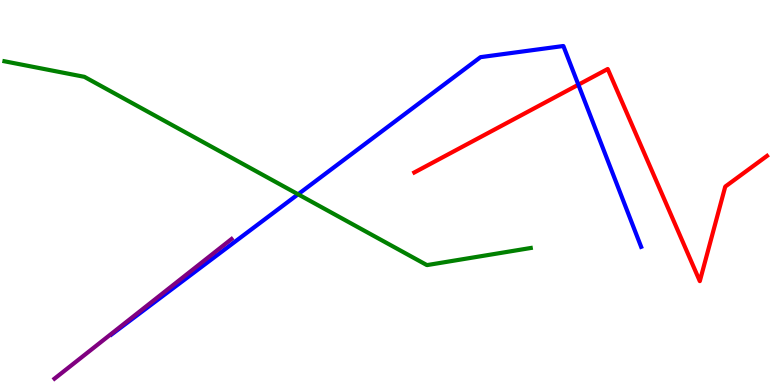[{'lines': ['blue', 'red'], 'intersections': [{'x': 7.46, 'y': 7.8}]}, {'lines': ['green', 'red'], 'intersections': []}, {'lines': ['purple', 'red'], 'intersections': []}, {'lines': ['blue', 'green'], 'intersections': [{'x': 3.85, 'y': 4.95}]}, {'lines': ['blue', 'purple'], 'intersections': []}, {'lines': ['green', 'purple'], 'intersections': []}]